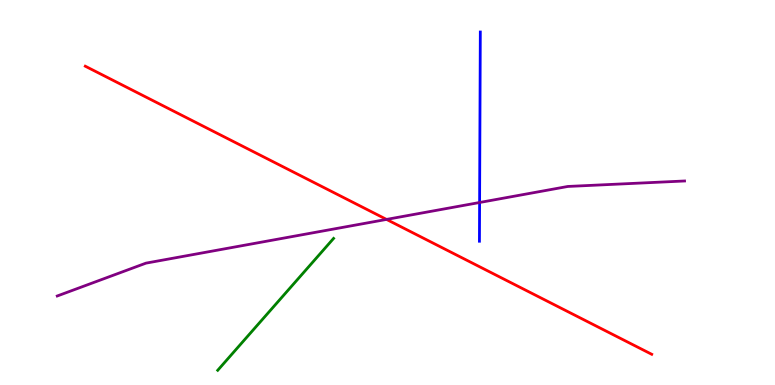[{'lines': ['blue', 'red'], 'intersections': []}, {'lines': ['green', 'red'], 'intersections': []}, {'lines': ['purple', 'red'], 'intersections': [{'x': 4.99, 'y': 4.3}]}, {'lines': ['blue', 'green'], 'intersections': []}, {'lines': ['blue', 'purple'], 'intersections': [{'x': 6.19, 'y': 4.74}]}, {'lines': ['green', 'purple'], 'intersections': []}]